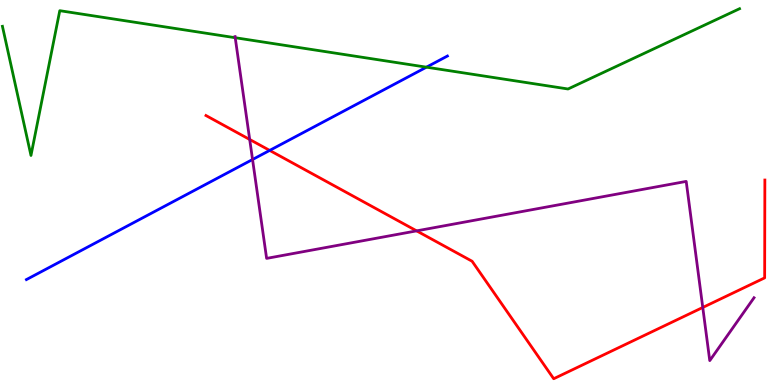[{'lines': ['blue', 'red'], 'intersections': [{'x': 3.48, 'y': 6.09}]}, {'lines': ['green', 'red'], 'intersections': []}, {'lines': ['purple', 'red'], 'intersections': [{'x': 3.22, 'y': 6.38}, {'x': 5.38, 'y': 4.0}, {'x': 9.07, 'y': 2.01}]}, {'lines': ['blue', 'green'], 'intersections': [{'x': 5.5, 'y': 8.26}]}, {'lines': ['blue', 'purple'], 'intersections': [{'x': 3.26, 'y': 5.86}]}, {'lines': ['green', 'purple'], 'intersections': [{'x': 3.04, 'y': 9.02}]}]